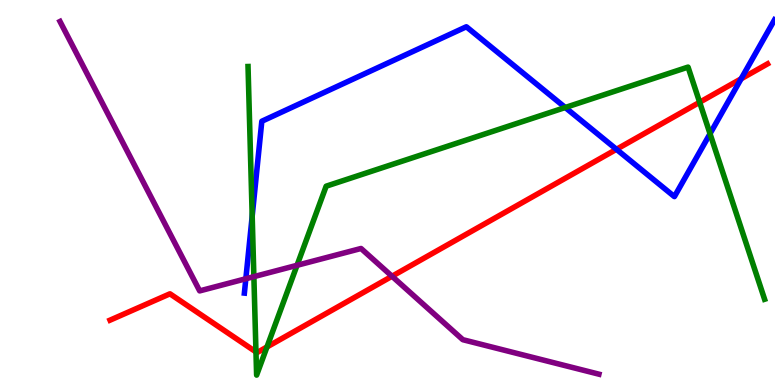[{'lines': ['blue', 'red'], 'intersections': [{'x': 7.95, 'y': 6.12}, {'x': 9.56, 'y': 7.95}]}, {'lines': ['green', 'red'], 'intersections': [{'x': 3.3, 'y': 0.859}, {'x': 3.44, 'y': 0.988}, {'x': 9.03, 'y': 7.34}]}, {'lines': ['purple', 'red'], 'intersections': [{'x': 5.06, 'y': 2.82}]}, {'lines': ['blue', 'green'], 'intersections': [{'x': 3.25, 'y': 4.39}, {'x': 7.29, 'y': 7.21}, {'x': 9.16, 'y': 6.53}]}, {'lines': ['blue', 'purple'], 'intersections': [{'x': 3.17, 'y': 2.76}]}, {'lines': ['green', 'purple'], 'intersections': [{'x': 3.28, 'y': 2.81}, {'x': 3.83, 'y': 3.11}]}]